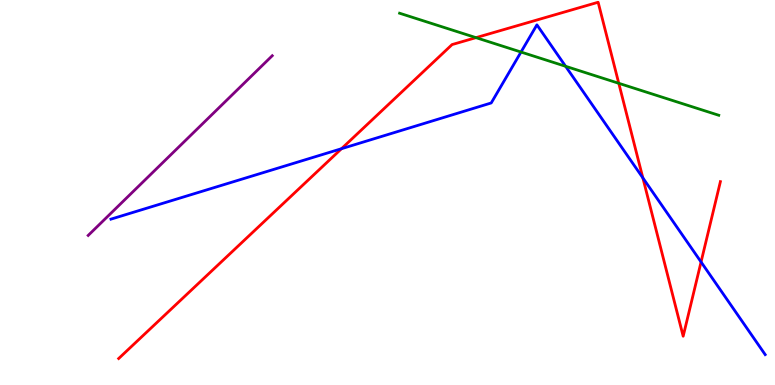[{'lines': ['blue', 'red'], 'intersections': [{'x': 4.41, 'y': 6.14}, {'x': 8.29, 'y': 5.38}, {'x': 9.05, 'y': 3.2}]}, {'lines': ['green', 'red'], 'intersections': [{'x': 6.14, 'y': 9.02}, {'x': 7.98, 'y': 7.84}]}, {'lines': ['purple', 'red'], 'intersections': []}, {'lines': ['blue', 'green'], 'intersections': [{'x': 6.72, 'y': 8.65}, {'x': 7.3, 'y': 8.28}]}, {'lines': ['blue', 'purple'], 'intersections': []}, {'lines': ['green', 'purple'], 'intersections': []}]